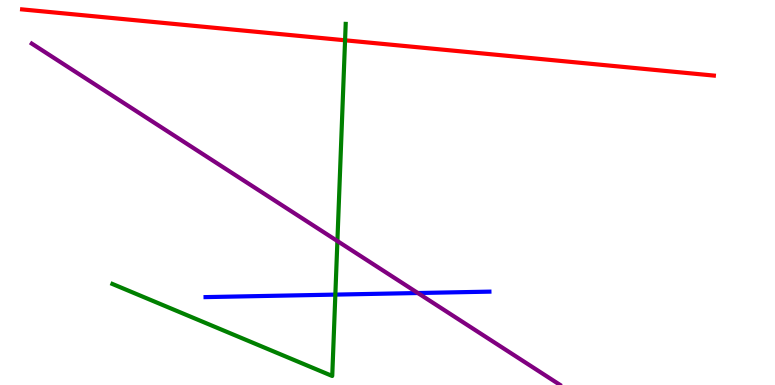[{'lines': ['blue', 'red'], 'intersections': []}, {'lines': ['green', 'red'], 'intersections': [{'x': 4.45, 'y': 8.95}]}, {'lines': ['purple', 'red'], 'intersections': []}, {'lines': ['blue', 'green'], 'intersections': [{'x': 4.33, 'y': 2.35}]}, {'lines': ['blue', 'purple'], 'intersections': [{'x': 5.39, 'y': 2.39}]}, {'lines': ['green', 'purple'], 'intersections': [{'x': 4.35, 'y': 3.74}]}]